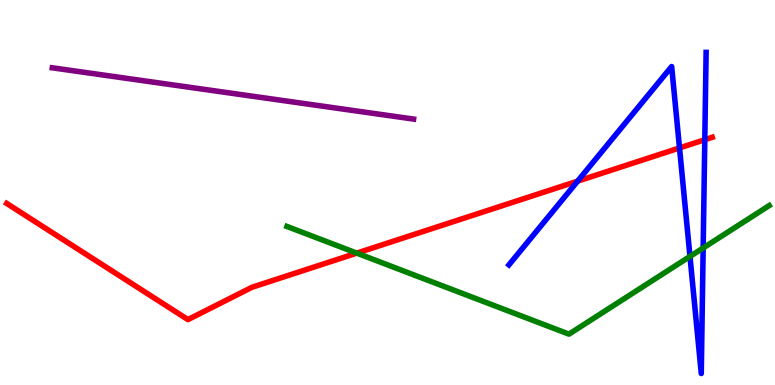[{'lines': ['blue', 'red'], 'intersections': [{'x': 7.45, 'y': 5.29}, {'x': 8.77, 'y': 6.16}, {'x': 9.09, 'y': 6.37}]}, {'lines': ['green', 'red'], 'intersections': [{'x': 4.6, 'y': 3.43}]}, {'lines': ['purple', 'red'], 'intersections': []}, {'lines': ['blue', 'green'], 'intersections': [{'x': 8.9, 'y': 3.34}, {'x': 9.07, 'y': 3.56}]}, {'lines': ['blue', 'purple'], 'intersections': []}, {'lines': ['green', 'purple'], 'intersections': []}]